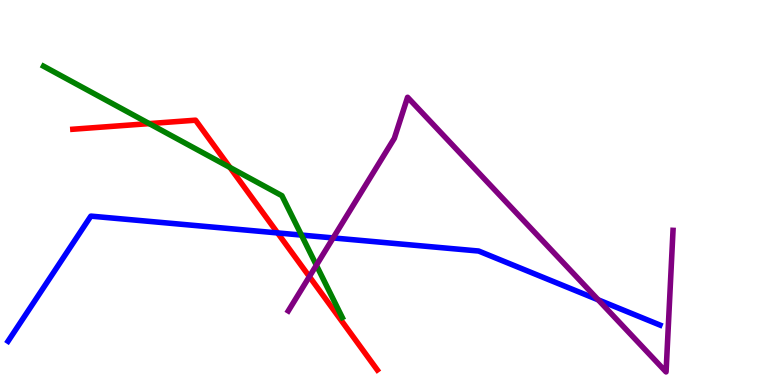[{'lines': ['blue', 'red'], 'intersections': [{'x': 3.58, 'y': 3.95}]}, {'lines': ['green', 'red'], 'intersections': [{'x': 1.93, 'y': 6.79}, {'x': 2.97, 'y': 5.65}]}, {'lines': ['purple', 'red'], 'intersections': [{'x': 3.99, 'y': 2.82}]}, {'lines': ['blue', 'green'], 'intersections': [{'x': 3.89, 'y': 3.89}]}, {'lines': ['blue', 'purple'], 'intersections': [{'x': 4.3, 'y': 3.82}, {'x': 7.72, 'y': 2.21}]}, {'lines': ['green', 'purple'], 'intersections': [{'x': 4.08, 'y': 3.11}]}]